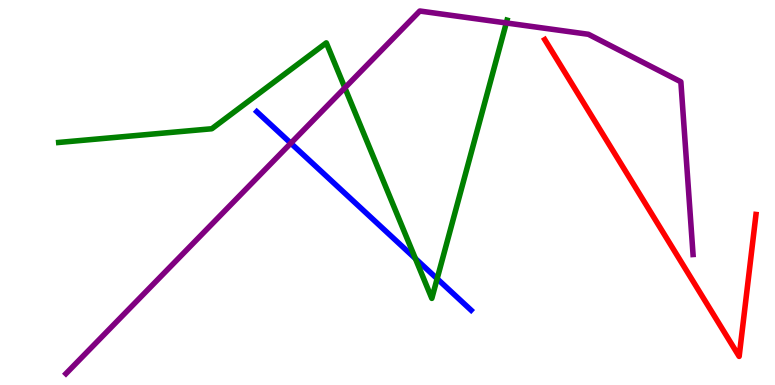[{'lines': ['blue', 'red'], 'intersections': []}, {'lines': ['green', 'red'], 'intersections': []}, {'lines': ['purple', 'red'], 'intersections': []}, {'lines': ['blue', 'green'], 'intersections': [{'x': 5.36, 'y': 3.28}, {'x': 5.64, 'y': 2.76}]}, {'lines': ['blue', 'purple'], 'intersections': [{'x': 3.75, 'y': 6.28}]}, {'lines': ['green', 'purple'], 'intersections': [{'x': 4.45, 'y': 7.72}, {'x': 6.53, 'y': 9.4}]}]